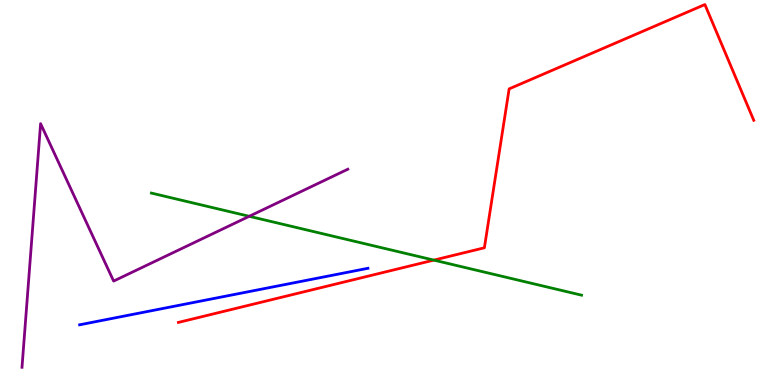[{'lines': ['blue', 'red'], 'intersections': []}, {'lines': ['green', 'red'], 'intersections': [{'x': 5.6, 'y': 3.24}]}, {'lines': ['purple', 'red'], 'intersections': []}, {'lines': ['blue', 'green'], 'intersections': []}, {'lines': ['blue', 'purple'], 'intersections': []}, {'lines': ['green', 'purple'], 'intersections': [{'x': 3.22, 'y': 4.38}]}]